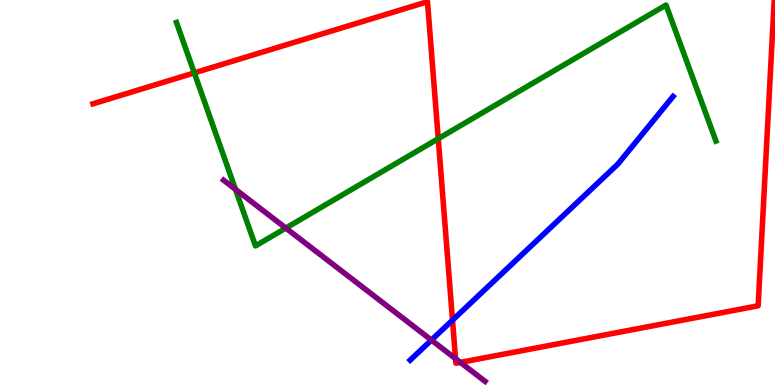[{'lines': ['blue', 'red'], 'intersections': [{'x': 5.84, 'y': 1.68}]}, {'lines': ['green', 'red'], 'intersections': [{'x': 2.51, 'y': 8.11}, {'x': 5.65, 'y': 6.4}]}, {'lines': ['purple', 'red'], 'intersections': [{'x': 5.88, 'y': 0.685}, {'x': 5.94, 'y': 0.587}]}, {'lines': ['blue', 'green'], 'intersections': []}, {'lines': ['blue', 'purple'], 'intersections': [{'x': 5.57, 'y': 1.17}]}, {'lines': ['green', 'purple'], 'intersections': [{'x': 3.04, 'y': 5.08}, {'x': 3.69, 'y': 4.08}]}]